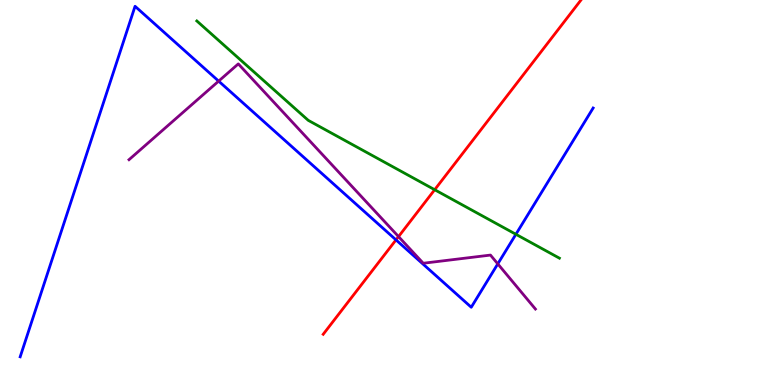[{'lines': ['blue', 'red'], 'intersections': [{'x': 5.11, 'y': 3.77}]}, {'lines': ['green', 'red'], 'intersections': [{'x': 5.61, 'y': 5.07}]}, {'lines': ['purple', 'red'], 'intersections': [{'x': 5.14, 'y': 3.85}]}, {'lines': ['blue', 'green'], 'intersections': [{'x': 6.66, 'y': 3.91}]}, {'lines': ['blue', 'purple'], 'intersections': [{'x': 2.82, 'y': 7.89}, {'x': 6.42, 'y': 3.15}]}, {'lines': ['green', 'purple'], 'intersections': []}]